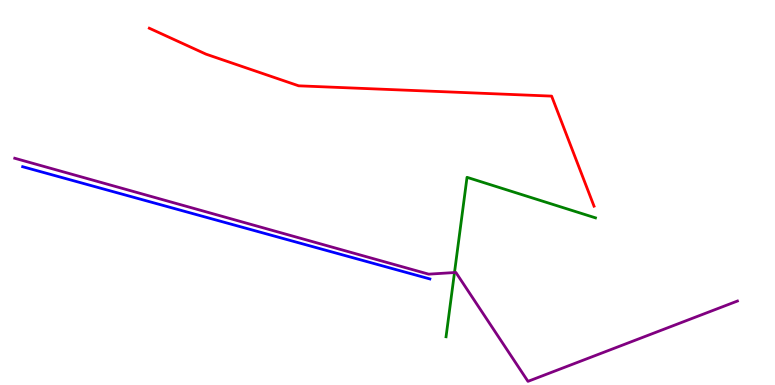[{'lines': ['blue', 'red'], 'intersections': []}, {'lines': ['green', 'red'], 'intersections': []}, {'lines': ['purple', 'red'], 'intersections': []}, {'lines': ['blue', 'green'], 'intersections': []}, {'lines': ['blue', 'purple'], 'intersections': []}, {'lines': ['green', 'purple'], 'intersections': [{'x': 5.86, 'y': 2.92}]}]